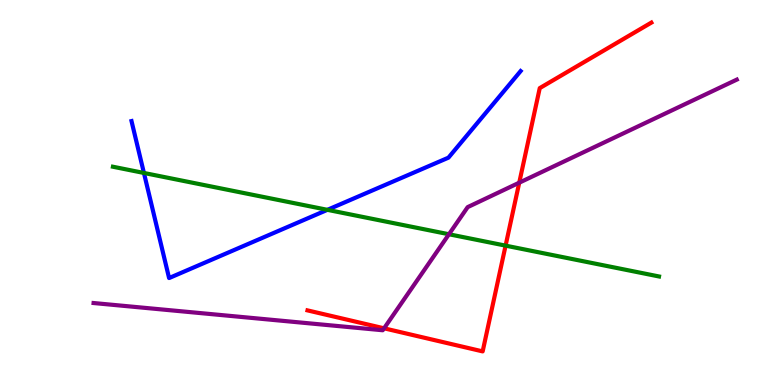[{'lines': ['blue', 'red'], 'intersections': []}, {'lines': ['green', 'red'], 'intersections': [{'x': 6.52, 'y': 3.62}]}, {'lines': ['purple', 'red'], 'intersections': [{'x': 4.96, 'y': 1.47}, {'x': 6.7, 'y': 5.25}]}, {'lines': ['blue', 'green'], 'intersections': [{'x': 1.86, 'y': 5.51}, {'x': 4.22, 'y': 4.55}]}, {'lines': ['blue', 'purple'], 'intersections': []}, {'lines': ['green', 'purple'], 'intersections': [{'x': 5.79, 'y': 3.92}]}]